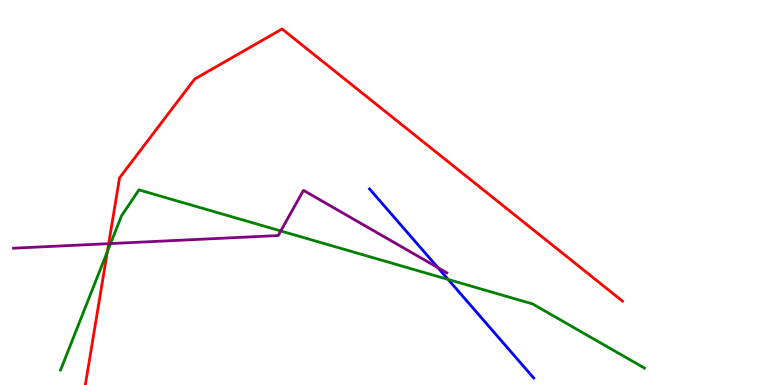[{'lines': ['blue', 'red'], 'intersections': []}, {'lines': ['green', 'red'], 'intersections': [{'x': 1.39, 'y': 3.46}]}, {'lines': ['purple', 'red'], 'intersections': [{'x': 1.4, 'y': 3.67}]}, {'lines': ['blue', 'green'], 'intersections': [{'x': 5.78, 'y': 2.74}]}, {'lines': ['blue', 'purple'], 'intersections': [{'x': 5.65, 'y': 3.05}]}, {'lines': ['green', 'purple'], 'intersections': [{'x': 1.43, 'y': 3.67}, {'x': 3.62, 'y': 4.0}]}]